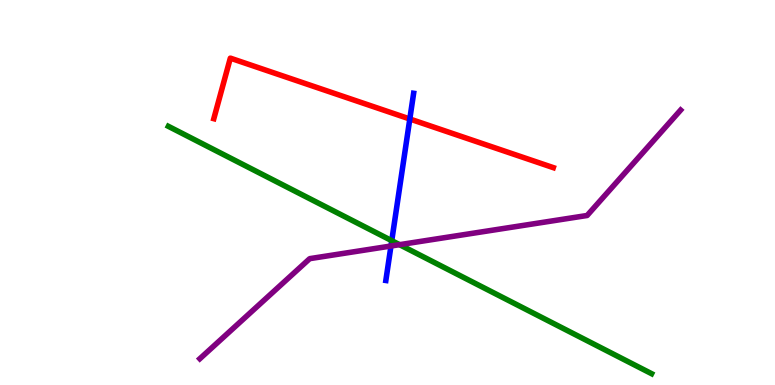[{'lines': ['blue', 'red'], 'intersections': [{'x': 5.29, 'y': 6.91}]}, {'lines': ['green', 'red'], 'intersections': []}, {'lines': ['purple', 'red'], 'intersections': []}, {'lines': ['blue', 'green'], 'intersections': [{'x': 5.05, 'y': 3.75}]}, {'lines': ['blue', 'purple'], 'intersections': [{'x': 5.04, 'y': 3.61}]}, {'lines': ['green', 'purple'], 'intersections': [{'x': 5.16, 'y': 3.64}]}]